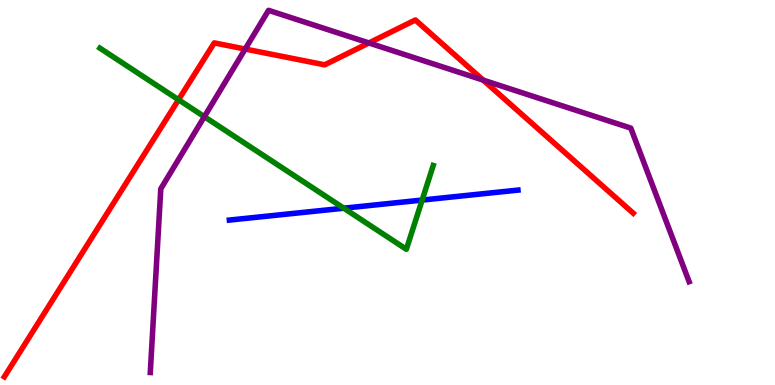[{'lines': ['blue', 'red'], 'intersections': []}, {'lines': ['green', 'red'], 'intersections': [{'x': 2.3, 'y': 7.41}]}, {'lines': ['purple', 'red'], 'intersections': [{'x': 3.16, 'y': 8.73}, {'x': 4.76, 'y': 8.88}, {'x': 6.23, 'y': 7.92}]}, {'lines': ['blue', 'green'], 'intersections': [{'x': 4.44, 'y': 4.59}, {'x': 5.45, 'y': 4.8}]}, {'lines': ['blue', 'purple'], 'intersections': []}, {'lines': ['green', 'purple'], 'intersections': [{'x': 2.64, 'y': 6.97}]}]